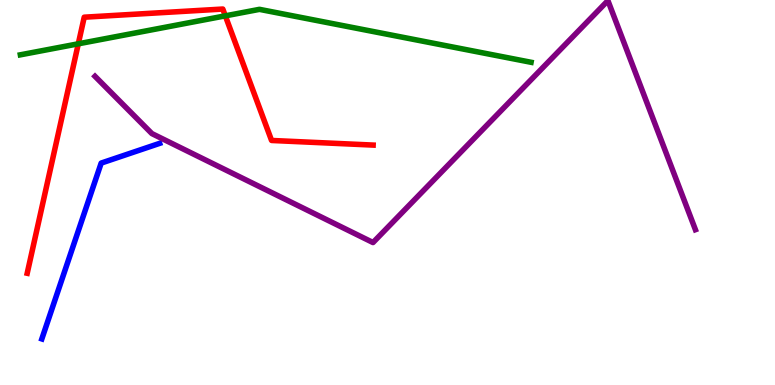[{'lines': ['blue', 'red'], 'intersections': []}, {'lines': ['green', 'red'], 'intersections': [{'x': 1.01, 'y': 8.86}, {'x': 2.91, 'y': 9.59}]}, {'lines': ['purple', 'red'], 'intersections': []}, {'lines': ['blue', 'green'], 'intersections': []}, {'lines': ['blue', 'purple'], 'intersections': []}, {'lines': ['green', 'purple'], 'intersections': []}]